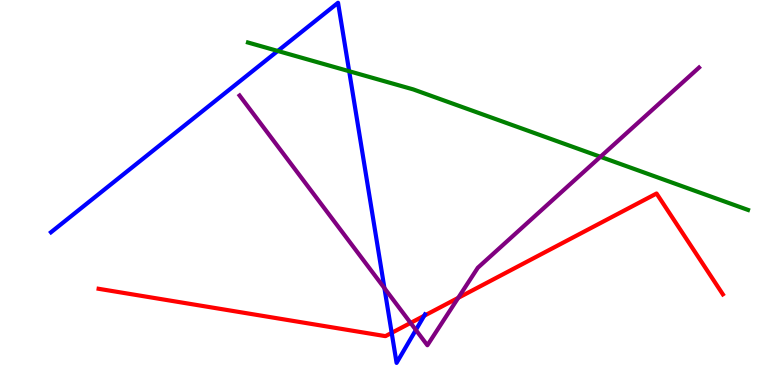[{'lines': ['blue', 'red'], 'intersections': [{'x': 5.05, 'y': 1.35}, {'x': 5.47, 'y': 1.8}]}, {'lines': ['green', 'red'], 'intersections': []}, {'lines': ['purple', 'red'], 'intersections': [{'x': 5.3, 'y': 1.61}, {'x': 5.91, 'y': 2.26}]}, {'lines': ['blue', 'green'], 'intersections': [{'x': 3.58, 'y': 8.68}, {'x': 4.51, 'y': 8.15}]}, {'lines': ['blue', 'purple'], 'intersections': [{'x': 4.96, 'y': 2.52}, {'x': 5.37, 'y': 1.43}]}, {'lines': ['green', 'purple'], 'intersections': [{'x': 7.75, 'y': 5.93}]}]